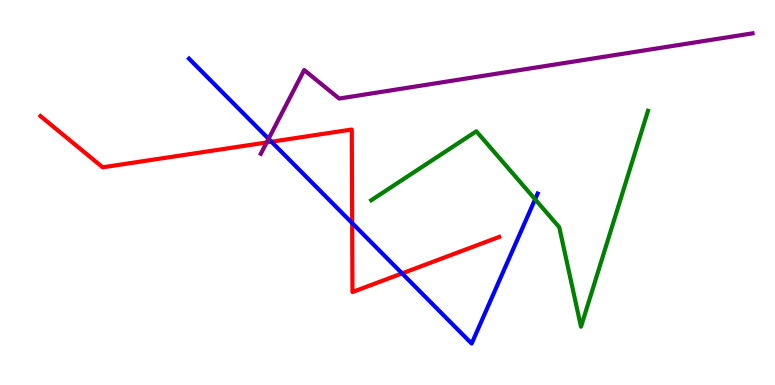[{'lines': ['blue', 'red'], 'intersections': [{'x': 3.5, 'y': 6.32}, {'x': 4.54, 'y': 4.21}, {'x': 5.19, 'y': 2.9}]}, {'lines': ['green', 'red'], 'intersections': []}, {'lines': ['purple', 'red'], 'intersections': [{'x': 3.44, 'y': 6.3}]}, {'lines': ['blue', 'green'], 'intersections': [{'x': 6.9, 'y': 4.82}]}, {'lines': ['blue', 'purple'], 'intersections': [{'x': 3.47, 'y': 6.39}]}, {'lines': ['green', 'purple'], 'intersections': []}]